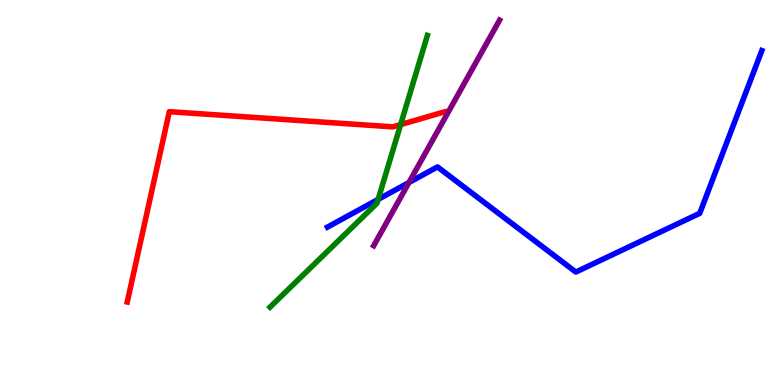[{'lines': ['blue', 'red'], 'intersections': []}, {'lines': ['green', 'red'], 'intersections': [{'x': 5.17, 'y': 6.76}]}, {'lines': ['purple', 'red'], 'intersections': []}, {'lines': ['blue', 'green'], 'intersections': [{'x': 4.88, 'y': 4.82}]}, {'lines': ['blue', 'purple'], 'intersections': [{'x': 5.28, 'y': 5.26}]}, {'lines': ['green', 'purple'], 'intersections': []}]